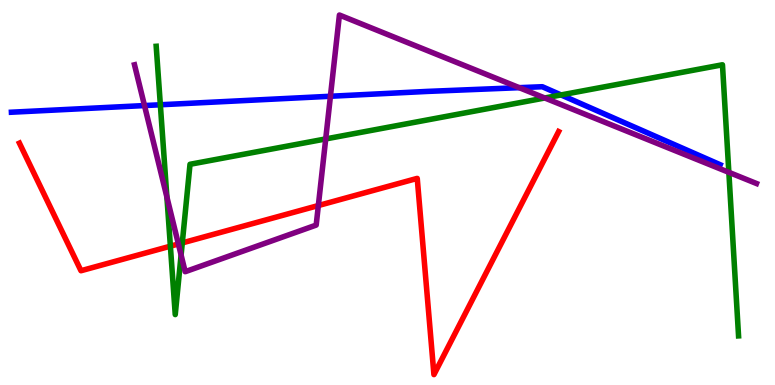[{'lines': ['blue', 'red'], 'intersections': []}, {'lines': ['green', 'red'], 'intersections': [{'x': 2.2, 'y': 3.61}, {'x': 2.35, 'y': 3.69}]}, {'lines': ['purple', 'red'], 'intersections': [{'x': 2.3, 'y': 3.66}, {'x': 4.11, 'y': 4.66}]}, {'lines': ['blue', 'green'], 'intersections': [{'x': 2.07, 'y': 7.28}, {'x': 7.24, 'y': 7.53}]}, {'lines': ['blue', 'purple'], 'intersections': [{'x': 1.86, 'y': 7.26}, {'x': 4.26, 'y': 7.5}, {'x': 6.7, 'y': 7.72}]}, {'lines': ['green', 'purple'], 'intersections': [{'x': 2.15, 'y': 4.88}, {'x': 2.34, 'y': 3.38}, {'x': 4.2, 'y': 6.39}, {'x': 7.03, 'y': 7.45}, {'x': 9.4, 'y': 5.52}]}]